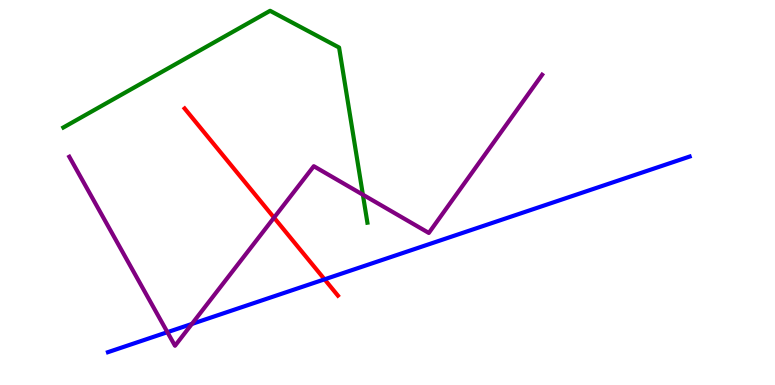[{'lines': ['blue', 'red'], 'intersections': [{'x': 4.19, 'y': 2.74}]}, {'lines': ['green', 'red'], 'intersections': []}, {'lines': ['purple', 'red'], 'intersections': [{'x': 3.54, 'y': 4.35}]}, {'lines': ['blue', 'green'], 'intersections': []}, {'lines': ['blue', 'purple'], 'intersections': [{'x': 2.16, 'y': 1.37}, {'x': 2.48, 'y': 1.59}]}, {'lines': ['green', 'purple'], 'intersections': [{'x': 4.68, 'y': 4.94}]}]